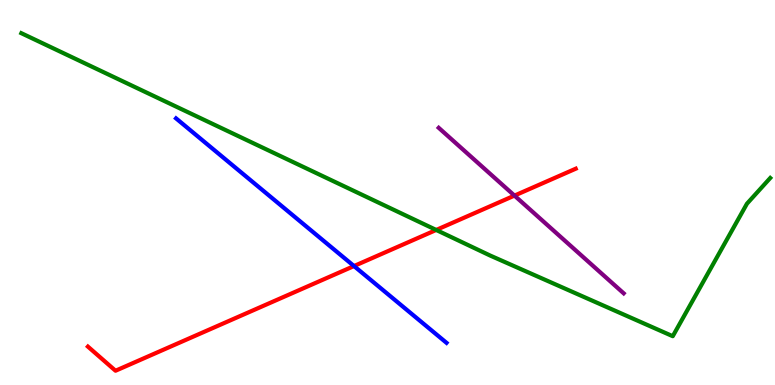[{'lines': ['blue', 'red'], 'intersections': [{'x': 4.57, 'y': 3.09}]}, {'lines': ['green', 'red'], 'intersections': [{'x': 5.63, 'y': 4.03}]}, {'lines': ['purple', 'red'], 'intersections': [{'x': 6.64, 'y': 4.92}]}, {'lines': ['blue', 'green'], 'intersections': []}, {'lines': ['blue', 'purple'], 'intersections': []}, {'lines': ['green', 'purple'], 'intersections': []}]